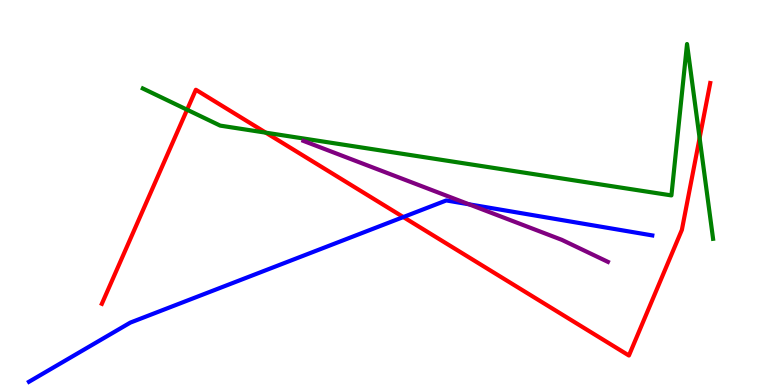[{'lines': ['blue', 'red'], 'intersections': [{'x': 5.2, 'y': 4.36}]}, {'lines': ['green', 'red'], 'intersections': [{'x': 2.41, 'y': 7.15}, {'x': 3.43, 'y': 6.55}, {'x': 9.03, 'y': 6.41}]}, {'lines': ['purple', 'red'], 'intersections': []}, {'lines': ['blue', 'green'], 'intersections': []}, {'lines': ['blue', 'purple'], 'intersections': [{'x': 6.05, 'y': 4.69}]}, {'lines': ['green', 'purple'], 'intersections': []}]